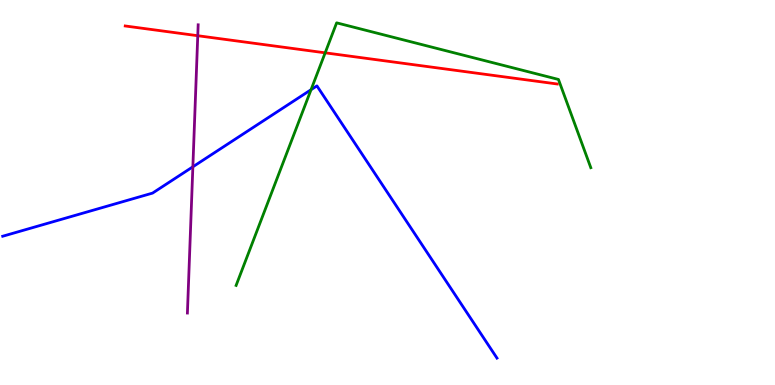[{'lines': ['blue', 'red'], 'intersections': []}, {'lines': ['green', 'red'], 'intersections': [{'x': 4.2, 'y': 8.63}]}, {'lines': ['purple', 'red'], 'intersections': [{'x': 2.55, 'y': 9.07}]}, {'lines': ['blue', 'green'], 'intersections': [{'x': 4.01, 'y': 7.67}]}, {'lines': ['blue', 'purple'], 'intersections': [{'x': 2.49, 'y': 5.67}]}, {'lines': ['green', 'purple'], 'intersections': []}]